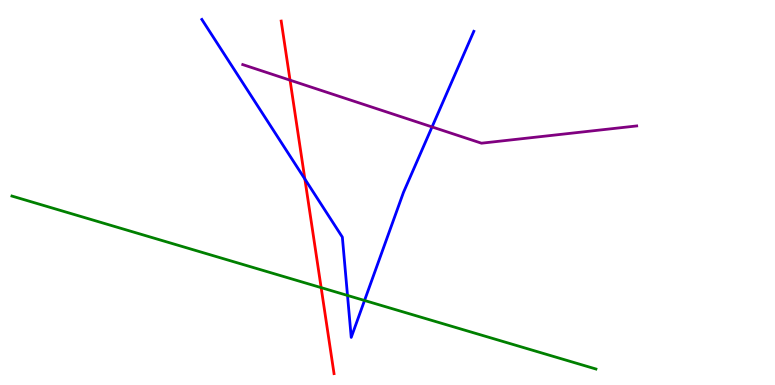[{'lines': ['blue', 'red'], 'intersections': [{'x': 3.93, 'y': 5.35}]}, {'lines': ['green', 'red'], 'intersections': [{'x': 4.14, 'y': 2.53}]}, {'lines': ['purple', 'red'], 'intersections': [{'x': 3.74, 'y': 7.92}]}, {'lines': ['blue', 'green'], 'intersections': [{'x': 4.48, 'y': 2.33}, {'x': 4.7, 'y': 2.2}]}, {'lines': ['blue', 'purple'], 'intersections': [{'x': 5.57, 'y': 6.7}]}, {'lines': ['green', 'purple'], 'intersections': []}]